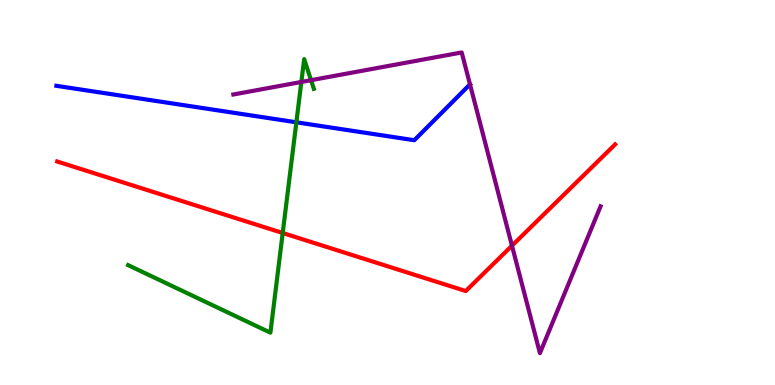[{'lines': ['blue', 'red'], 'intersections': []}, {'lines': ['green', 'red'], 'intersections': [{'x': 3.65, 'y': 3.95}]}, {'lines': ['purple', 'red'], 'intersections': [{'x': 6.61, 'y': 3.62}]}, {'lines': ['blue', 'green'], 'intersections': [{'x': 3.82, 'y': 6.82}]}, {'lines': ['blue', 'purple'], 'intersections': []}, {'lines': ['green', 'purple'], 'intersections': [{'x': 3.89, 'y': 7.87}, {'x': 4.01, 'y': 7.92}]}]